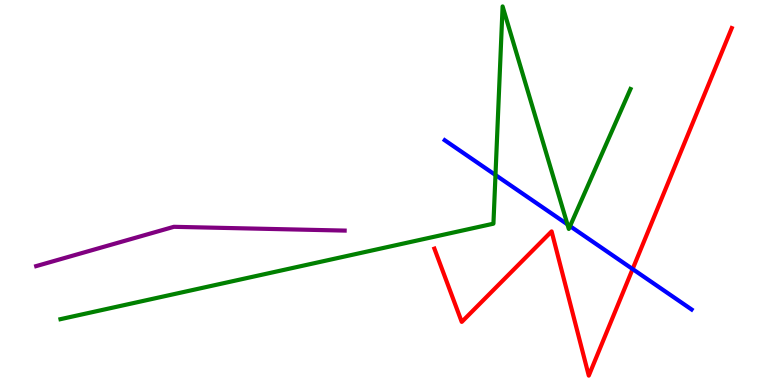[{'lines': ['blue', 'red'], 'intersections': [{'x': 8.16, 'y': 3.01}]}, {'lines': ['green', 'red'], 'intersections': []}, {'lines': ['purple', 'red'], 'intersections': []}, {'lines': ['blue', 'green'], 'intersections': [{'x': 6.39, 'y': 5.45}, {'x': 7.32, 'y': 4.17}, {'x': 7.36, 'y': 4.13}]}, {'lines': ['blue', 'purple'], 'intersections': []}, {'lines': ['green', 'purple'], 'intersections': []}]